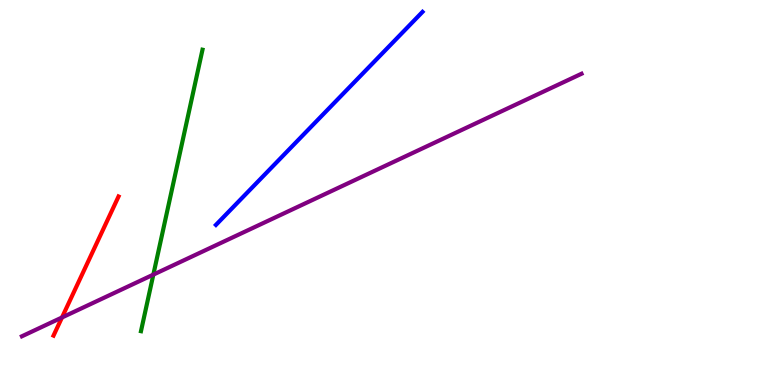[{'lines': ['blue', 'red'], 'intersections': []}, {'lines': ['green', 'red'], 'intersections': []}, {'lines': ['purple', 'red'], 'intersections': [{'x': 0.8, 'y': 1.75}]}, {'lines': ['blue', 'green'], 'intersections': []}, {'lines': ['blue', 'purple'], 'intersections': []}, {'lines': ['green', 'purple'], 'intersections': [{'x': 1.98, 'y': 2.87}]}]